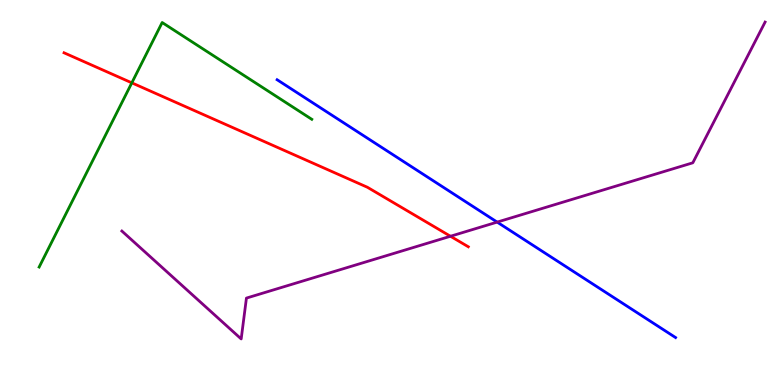[{'lines': ['blue', 'red'], 'intersections': []}, {'lines': ['green', 'red'], 'intersections': [{'x': 1.7, 'y': 7.85}]}, {'lines': ['purple', 'red'], 'intersections': [{'x': 5.81, 'y': 3.86}]}, {'lines': ['blue', 'green'], 'intersections': []}, {'lines': ['blue', 'purple'], 'intersections': [{'x': 6.41, 'y': 4.23}]}, {'lines': ['green', 'purple'], 'intersections': []}]